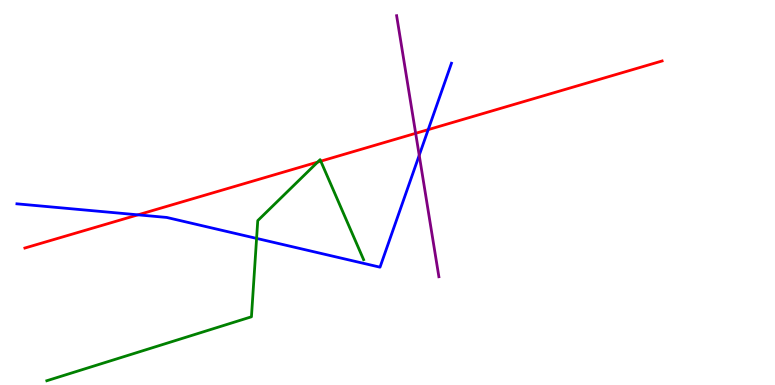[{'lines': ['blue', 'red'], 'intersections': [{'x': 1.78, 'y': 4.42}, {'x': 5.53, 'y': 6.63}]}, {'lines': ['green', 'red'], 'intersections': [{'x': 4.1, 'y': 5.79}, {'x': 4.14, 'y': 5.81}]}, {'lines': ['purple', 'red'], 'intersections': [{'x': 5.36, 'y': 6.54}]}, {'lines': ['blue', 'green'], 'intersections': [{'x': 3.31, 'y': 3.81}]}, {'lines': ['blue', 'purple'], 'intersections': [{'x': 5.41, 'y': 5.97}]}, {'lines': ['green', 'purple'], 'intersections': []}]